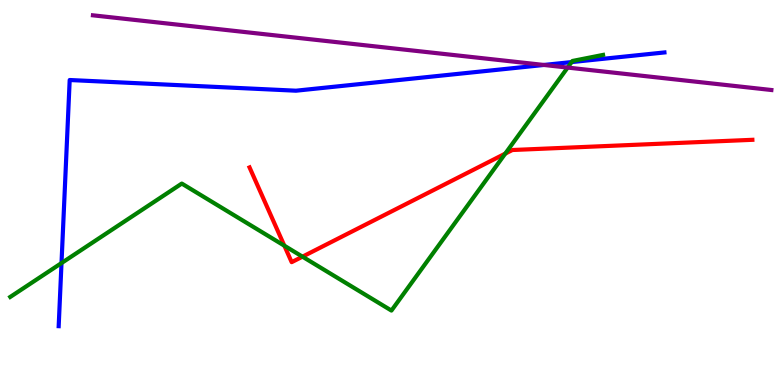[{'lines': ['blue', 'red'], 'intersections': []}, {'lines': ['green', 'red'], 'intersections': [{'x': 3.67, 'y': 3.62}, {'x': 3.9, 'y': 3.33}, {'x': 6.52, 'y': 6.01}]}, {'lines': ['purple', 'red'], 'intersections': []}, {'lines': ['blue', 'green'], 'intersections': [{'x': 0.794, 'y': 3.17}, {'x': 7.38, 'y': 8.39}]}, {'lines': ['blue', 'purple'], 'intersections': [{'x': 7.02, 'y': 8.31}]}, {'lines': ['green', 'purple'], 'intersections': [{'x': 7.32, 'y': 8.24}]}]